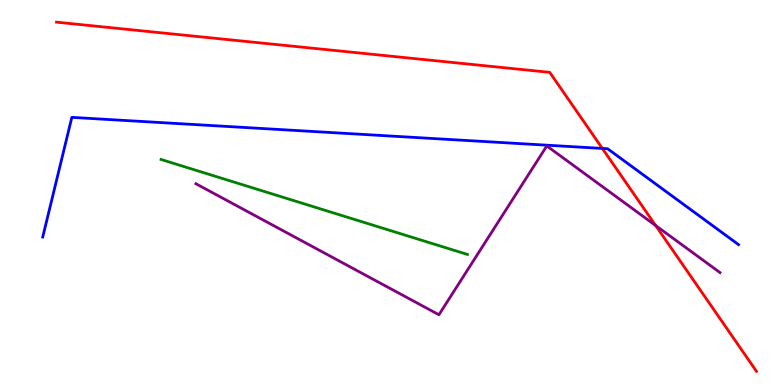[{'lines': ['blue', 'red'], 'intersections': [{'x': 7.77, 'y': 6.14}]}, {'lines': ['green', 'red'], 'intersections': []}, {'lines': ['purple', 'red'], 'intersections': [{'x': 8.46, 'y': 4.14}]}, {'lines': ['blue', 'green'], 'intersections': []}, {'lines': ['blue', 'purple'], 'intersections': []}, {'lines': ['green', 'purple'], 'intersections': []}]